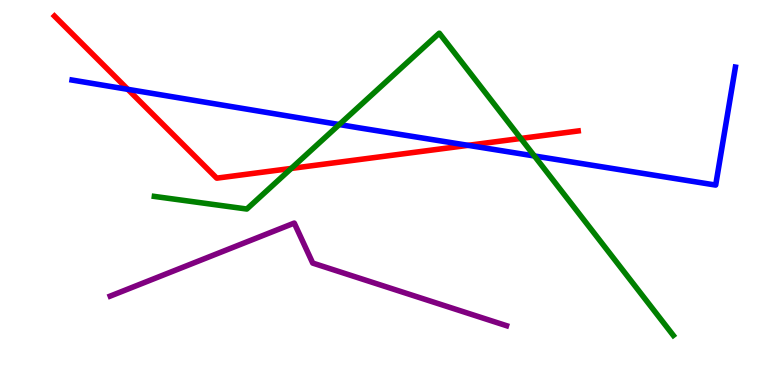[{'lines': ['blue', 'red'], 'intersections': [{'x': 1.65, 'y': 7.68}, {'x': 6.04, 'y': 6.23}]}, {'lines': ['green', 'red'], 'intersections': [{'x': 3.76, 'y': 5.63}, {'x': 6.72, 'y': 6.4}]}, {'lines': ['purple', 'red'], 'intersections': []}, {'lines': ['blue', 'green'], 'intersections': [{'x': 4.38, 'y': 6.77}, {'x': 6.9, 'y': 5.95}]}, {'lines': ['blue', 'purple'], 'intersections': []}, {'lines': ['green', 'purple'], 'intersections': []}]